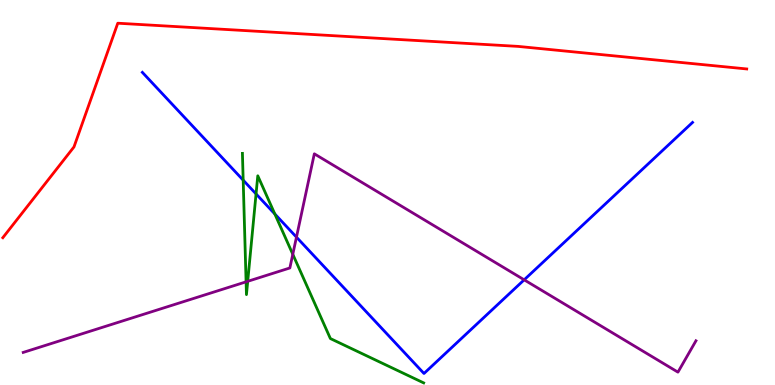[{'lines': ['blue', 'red'], 'intersections': []}, {'lines': ['green', 'red'], 'intersections': []}, {'lines': ['purple', 'red'], 'intersections': []}, {'lines': ['blue', 'green'], 'intersections': [{'x': 3.14, 'y': 5.32}, {'x': 3.3, 'y': 4.96}, {'x': 3.55, 'y': 4.44}]}, {'lines': ['blue', 'purple'], 'intersections': [{'x': 3.83, 'y': 3.84}, {'x': 6.76, 'y': 2.73}]}, {'lines': ['green', 'purple'], 'intersections': [{'x': 3.18, 'y': 2.68}, {'x': 3.2, 'y': 2.69}, {'x': 3.78, 'y': 3.4}]}]